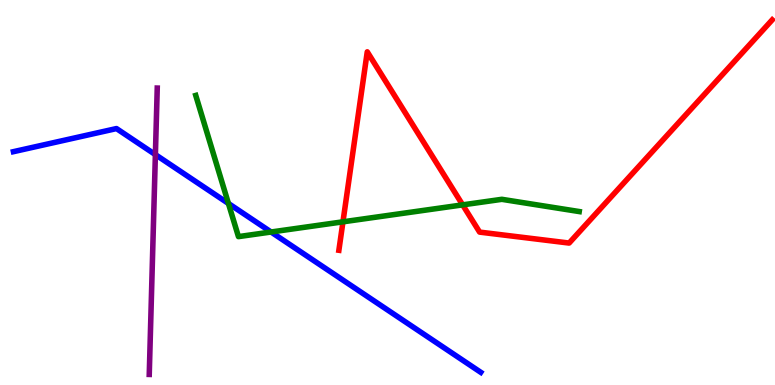[{'lines': ['blue', 'red'], 'intersections': []}, {'lines': ['green', 'red'], 'intersections': [{'x': 4.43, 'y': 4.24}, {'x': 5.97, 'y': 4.68}]}, {'lines': ['purple', 'red'], 'intersections': []}, {'lines': ['blue', 'green'], 'intersections': [{'x': 2.95, 'y': 4.71}, {'x': 3.5, 'y': 3.97}]}, {'lines': ['blue', 'purple'], 'intersections': [{'x': 2.01, 'y': 5.98}]}, {'lines': ['green', 'purple'], 'intersections': []}]